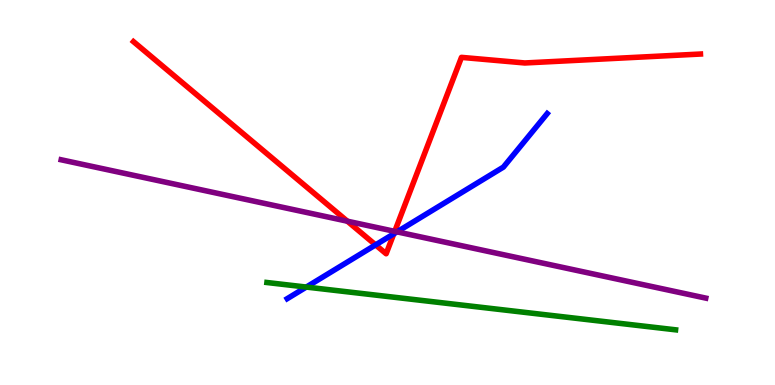[{'lines': ['blue', 'red'], 'intersections': [{'x': 4.85, 'y': 3.64}, {'x': 5.08, 'y': 3.93}]}, {'lines': ['green', 'red'], 'intersections': []}, {'lines': ['purple', 'red'], 'intersections': [{'x': 4.48, 'y': 4.25}, {'x': 5.09, 'y': 3.99}]}, {'lines': ['blue', 'green'], 'intersections': [{'x': 3.95, 'y': 2.54}]}, {'lines': ['blue', 'purple'], 'intersections': [{'x': 5.12, 'y': 3.98}]}, {'lines': ['green', 'purple'], 'intersections': []}]